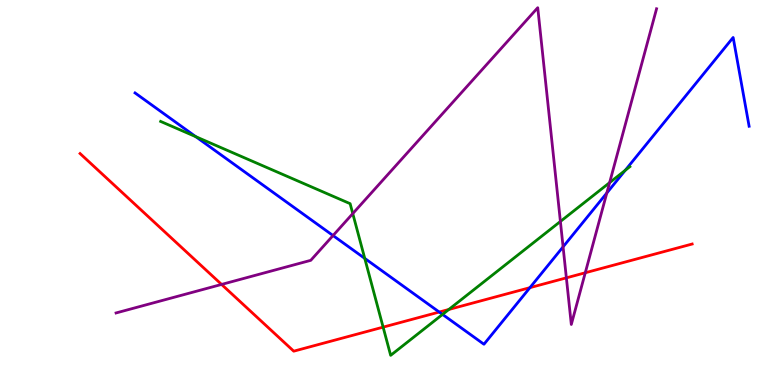[{'lines': ['blue', 'red'], 'intersections': [{'x': 5.67, 'y': 1.89}, {'x': 6.84, 'y': 2.53}]}, {'lines': ['green', 'red'], 'intersections': [{'x': 4.94, 'y': 1.5}, {'x': 5.79, 'y': 1.96}]}, {'lines': ['purple', 'red'], 'intersections': [{'x': 2.86, 'y': 2.61}, {'x': 7.31, 'y': 2.78}, {'x': 7.55, 'y': 2.92}]}, {'lines': ['blue', 'green'], 'intersections': [{'x': 2.53, 'y': 6.45}, {'x': 4.71, 'y': 3.29}, {'x': 5.71, 'y': 1.83}, {'x': 8.07, 'y': 5.58}]}, {'lines': ['blue', 'purple'], 'intersections': [{'x': 4.3, 'y': 3.88}, {'x': 7.27, 'y': 3.59}, {'x': 7.83, 'y': 4.99}]}, {'lines': ['green', 'purple'], 'intersections': [{'x': 4.55, 'y': 4.45}, {'x': 7.23, 'y': 4.25}, {'x': 7.87, 'y': 5.26}]}]